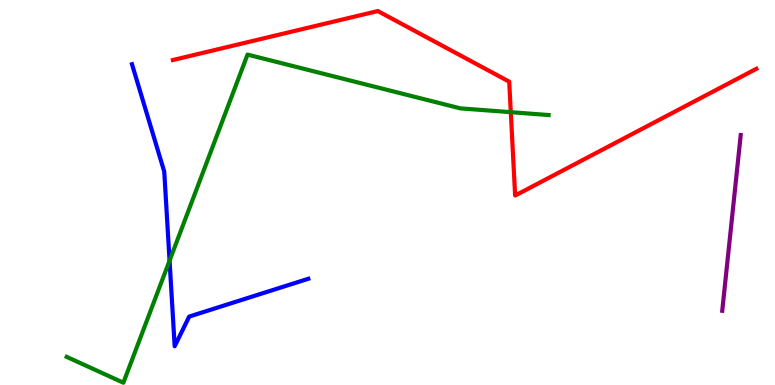[{'lines': ['blue', 'red'], 'intersections': []}, {'lines': ['green', 'red'], 'intersections': [{'x': 6.59, 'y': 7.09}]}, {'lines': ['purple', 'red'], 'intersections': []}, {'lines': ['blue', 'green'], 'intersections': [{'x': 2.19, 'y': 3.23}]}, {'lines': ['blue', 'purple'], 'intersections': []}, {'lines': ['green', 'purple'], 'intersections': []}]